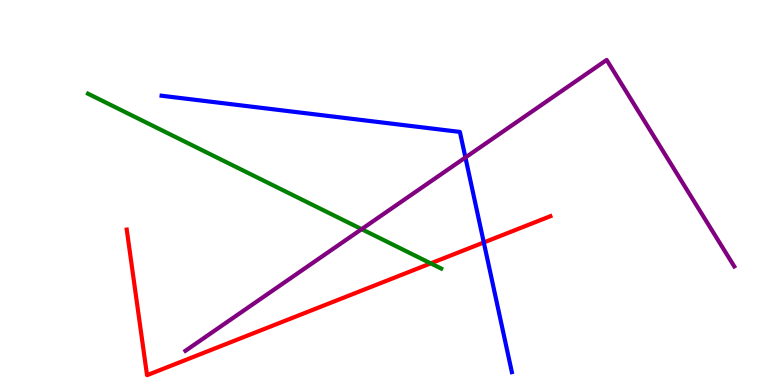[{'lines': ['blue', 'red'], 'intersections': [{'x': 6.24, 'y': 3.7}]}, {'lines': ['green', 'red'], 'intersections': [{'x': 5.56, 'y': 3.16}]}, {'lines': ['purple', 'red'], 'intersections': []}, {'lines': ['blue', 'green'], 'intersections': []}, {'lines': ['blue', 'purple'], 'intersections': [{'x': 6.01, 'y': 5.91}]}, {'lines': ['green', 'purple'], 'intersections': [{'x': 4.67, 'y': 4.05}]}]